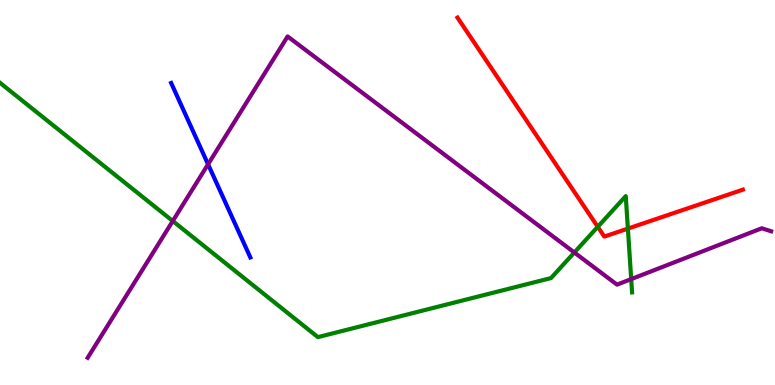[{'lines': ['blue', 'red'], 'intersections': []}, {'lines': ['green', 'red'], 'intersections': [{'x': 7.71, 'y': 4.11}, {'x': 8.1, 'y': 4.06}]}, {'lines': ['purple', 'red'], 'intersections': []}, {'lines': ['blue', 'green'], 'intersections': []}, {'lines': ['blue', 'purple'], 'intersections': [{'x': 2.68, 'y': 5.73}]}, {'lines': ['green', 'purple'], 'intersections': [{'x': 2.23, 'y': 4.26}, {'x': 7.41, 'y': 3.44}, {'x': 8.14, 'y': 2.75}]}]